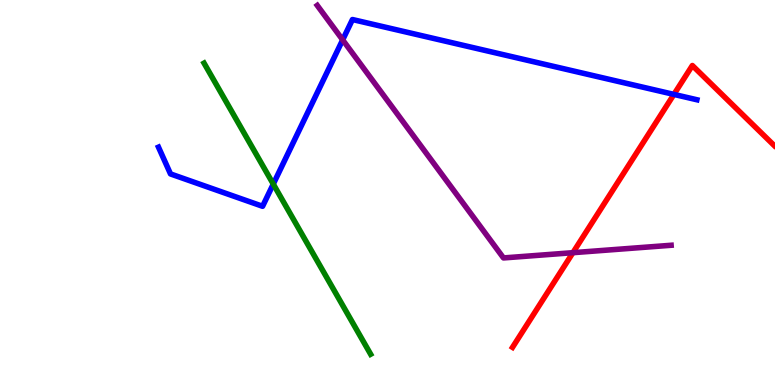[{'lines': ['blue', 'red'], 'intersections': [{'x': 8.7, 'y': 7.55}]}, {'lines': ['green', 'red'], 'intersections': []}, {'lines': ['purple', 'red'], 'intersections': [{'x': 7.39, 'y': 3.44}]}, {'lines': ['blue', 'green'], 'intersections': [{'x': 3.53, 'y': 5.22}]}, {'lines': ['blue', 'purple'], 'intersections': [{'x': 4.42, 'y': 8.96}]}, {'lines': ['green', 'purple'], 'intersections': []}]